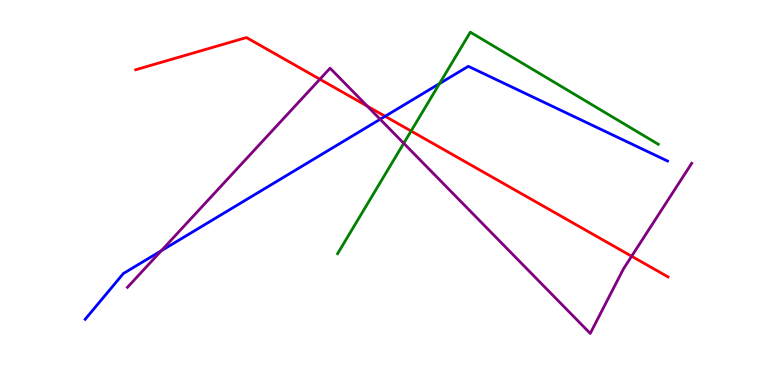[{'lines': ['blue', 'red'], 'intersections': [{'x': 4.97, 'y': 6.98}]}, {'lines': ['green', 'red'], 'intersections': [{'x': 5.3, 'y': 6.6}]}, {'lines': ['purple', 'red'], 'intersections': [{'x': 4.13, 'y': 7.94}, {'x': 4.74, 'y': 7.24}, {'x': 8.15, 'y': 3.34}]}, {'lines': ['blue', 'green'], 'intersections': [{'x': 5.67, 'y': 7.83}]}, {'lines': ['blue', 'purple'], 'intersections': [{'x': 2.08, 'y': 3.49}, {'x': 4.91, 'y': 6.9}]}, {'lines': ['green', 'purple'], 'intersections': [{'x': 5.21, 'y': 6.28}]}]